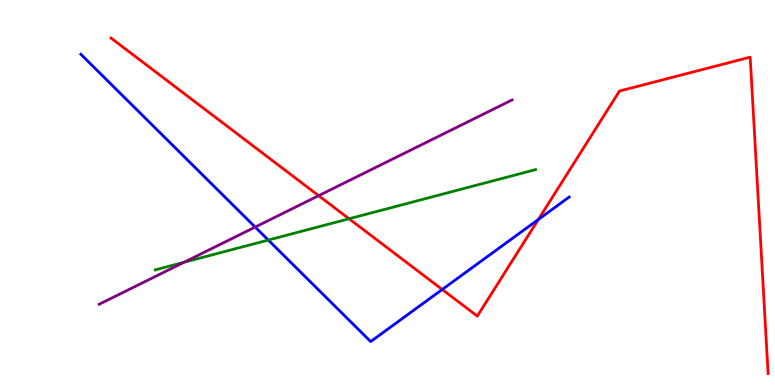[{'lines': ['blue', 'red'], 'intersections': [{'x': 5.71, 'y': 2.48}, {'x': 6.95, 'y': 4.3}]}, {'lines': ['green', 'red'], 'intersections': [{'x': 4.5, 'y': 4.32}]}, {'lines': ['purple', 'red'], 'intersections': [{'x': 4.11, 'y': 4.92}]}, {'lines': ['blue', 'green'], 'intersections': [{'x': 3.46, 'y': 3.76}]}, {'lines': ['blue', 'purple'], 'intersections': [{'x': 3.29, 'y': 4.1}]}, {'lines': ['green', 'purple'], 'intersections': [{'x': 2.38, 'y': 3.19}]}]